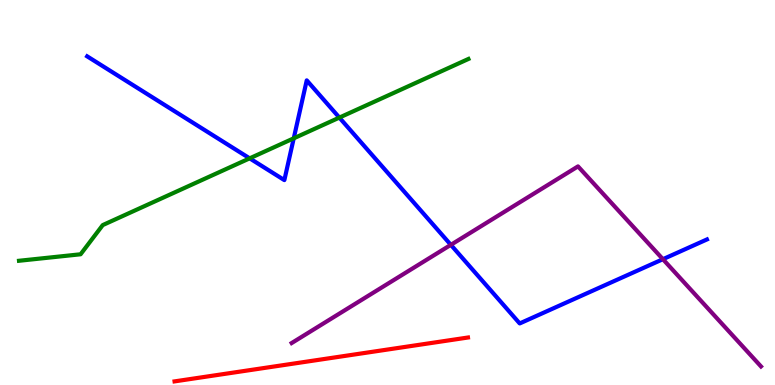[{'lines': ['blue', 'red'], 'intersections': []}, {'lines': ['green', 'red'], 'intersections': []}, {'lines': ['purple', 'red'], 'intersections': []}, {'lines': ['blue', 'green'], 'intersections': [{'x': 3.22, 'y': 5.89}, {'x': 3.79, 'y': 6.41}, {'x': 4.38, 'y': 6.95}]}, {'lines': ['blue', 'purple'], 'intersections': [{'x': 5.82, 'y': 3.64}, {'x': 8.55, 'y': 3.27}]}, {'lines': ['green', 'purple'], 'intersections': []}]